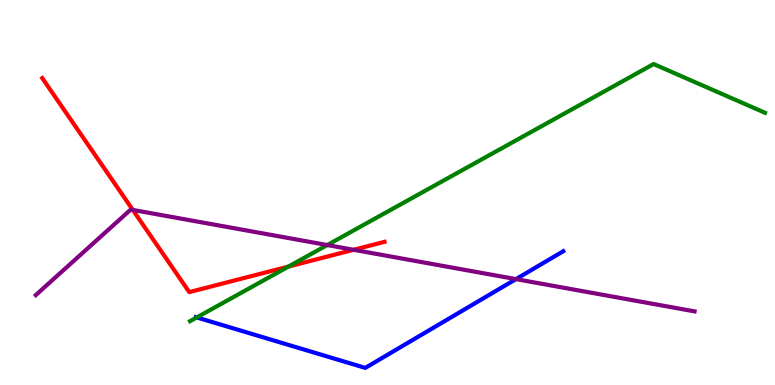[{'lines': ['blue', 'red'], 'intersections': []}, {'lines': ['green', 'red'], 'intersections': [{'x': 3.72, 'y': 3.08}]}, {'lines': ['purple', 'red'], 'intersections': [{'x': 1.71, 'y': 4.55}, {'x': 4.56, 'y': 3.51}]}, {'lines': ['blue', 'green'], 'intersections': [{'x': 2.54, 'y': 1.76}]}, {'lines': ['blue', 'purple'], 'intersections': [{'x': 6.66, 'y': 2.75}]}, {'lines': ['green', 'purple'], 'intersections': [{'x': 4.22, 'y': 3.64}]}]